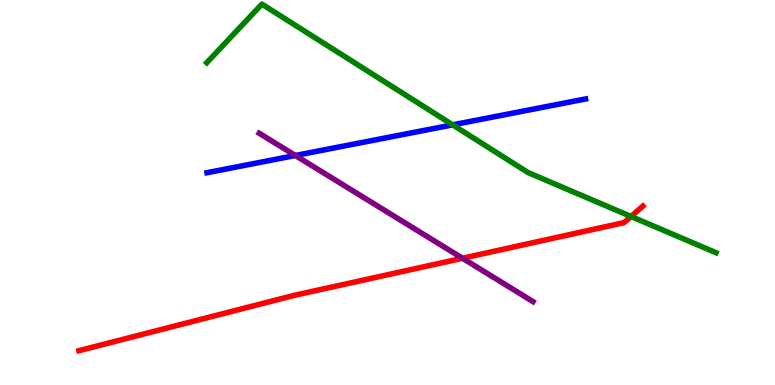[{'lines': ['blue', 'red'], 'intersections': []}, {'lines': ['green', 'red'], 'intersections': [{'x': 8.14, 'y': 4.38}]}, {'lines': ['purple', 'red'], 'intersections': [{'x': 5.97, 'y': 3.29}]}, {'lines': ['blue', 'green'], 'intersections': [{'x': 5.84, 'y': 6.76}]}, {'lines': ['blue', 'purple'], 'intersections': [{'x': 3.81, 'y': 5.96}]}, {'lines': ['green', 'purple'], 'intersections': []}]